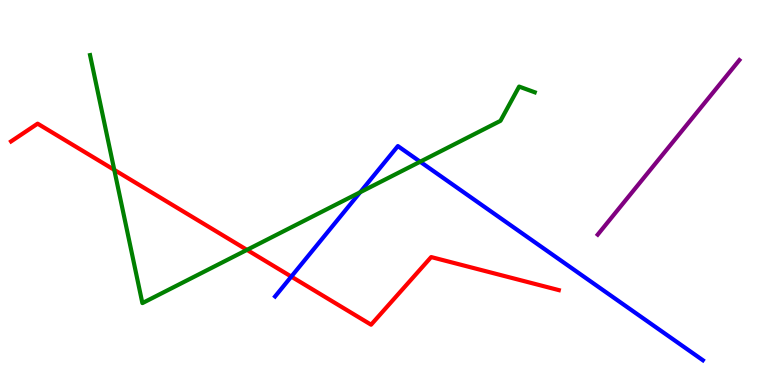[{'lines': ['blue', 'red'], 'intersections': [{'x': 3.76, 'y': 2.82}]}, {'lines': ['green', 'red'], 'intersections': [{'x': 1.47, 'y': 5.59}, {'x': 3.19, 'y': 3.51}]}, {'lines': ['purple', 'red'], 'intersections': []}, {'lines': ['blue', 'green'], 'intersections': [{'x': 4.65, 'y': 5.01}, {'x': 5.42, 'y': 5.8}]}, {'lines': ['blue', 'purple'], 'intersections': []}, {'lines': ['green', 'purple'], 'intersections': []}]